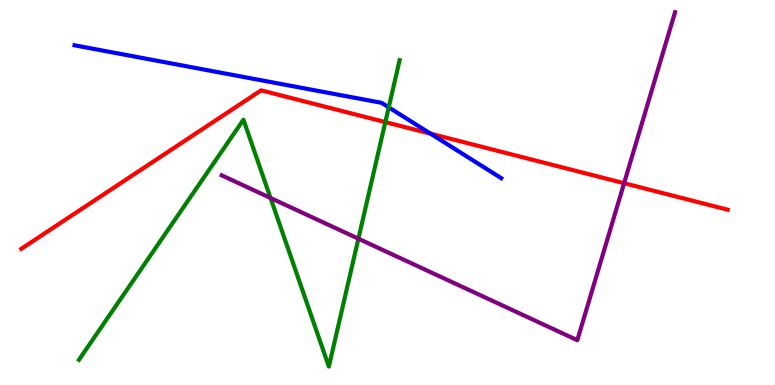[{'lines': ['blue', 'red'], 'intersections': [{'x': 5.56, 'y': 6.53}]}, {'lines': ['green', 'red'], 'intersections': [{'x': 4.97, 'y': 6.83}]}, {'lines': ['purple', 'red'], 'intersections': [{'x': 8.05, 'y': 5.24}]}, {'lines': ['blue', 'green'], 'intersections': [{'x': 5.02, 'y': 7.21}]}, {'lines': ['blue', 'purple'], 'intersections': []}, {'lines': ['green', 'purple'], 'intersections': [{'x': 3.49, 'y': 4.86}, {'x': 4.62, 'y': 3.8}]}]